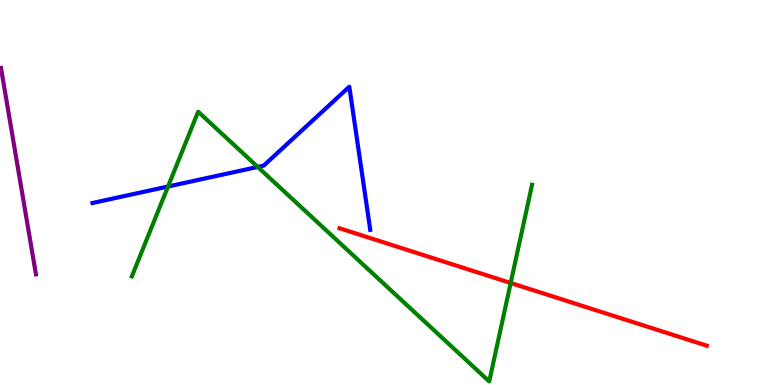[{'lines': ['blue', 'red'], 'intersections': []}, {'lines': ['green', 'red'], 'intersections': [{'x': 6.59, 'y': 2.65}]}, {'lines': ['purple', 'red'], 'intersections': []}, {'lines': ['blue', 'green'], 'intersections': [{'x': 2.17, 'y': 5.16}, {'x': 3.33, 'y': 5.66}]}, {'lines': ['blue', 'purple'], 'intersections': []}, {'lines': ['green', 'purple'], 'intersections': []}]